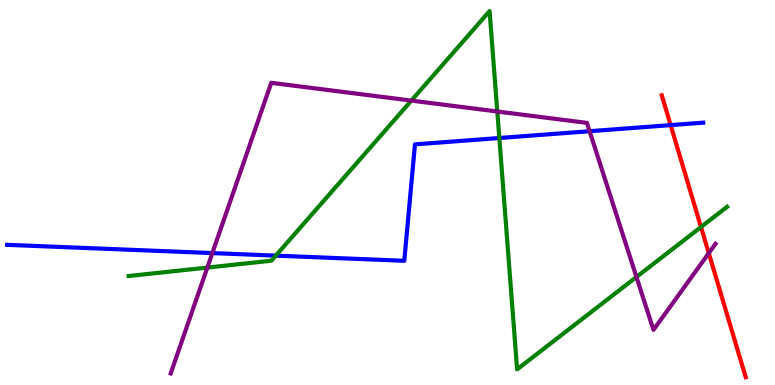[{'lines': ['blue', 'red'], 'intersections': [{'x': 8.65, 'y': 6.75}]}, {'lines': ['green', 'red'], 'intersections': [{'x': 9.05, 'y': 4.1}]}, {'lines': ['purple', 'red'], 'intersections': [{'x': 9.15, 'y': 3.42}]}, {'lines': ['blue', 'green'], 'intersections': [{'x': 3.56, 'y': 3.36}, {'x': 6.44, 'y': 6.42}]}, {'lines': ['blue', 'purple'], 'intersections': [{'x': 2.74, 'y': 3.43}, {'x': 7.61, 'y': 6.59}]}, {'lines': ['green', 'purple'], 'intersections': [{'x': 2.68, 'y': 3.05}, {'x': 5.31, 'y': 7.39}, {'x': 6.42, 'y': 7.1}, {'x': 8.21, 'y': 2.81}]}]